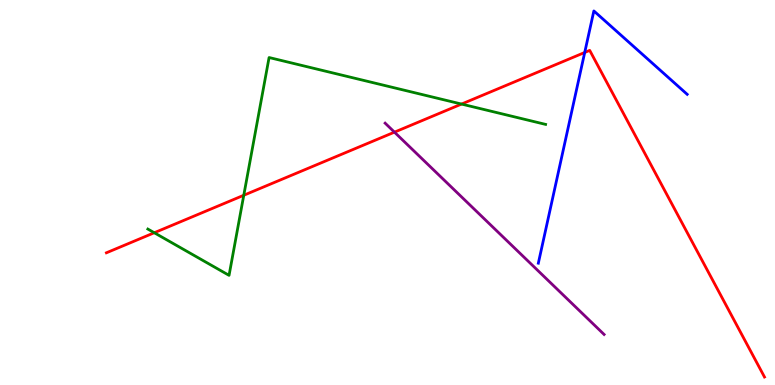[{'lines': ['blue', 'red'], 'intersections': [{'x': 7.54, 'y': 8.64}]}, {'lines': ['green', 'red'], 'intersections': [{'x': 1.99, 'y': 3.95}, {'x': 3.15, 'y': 4.93}, {'x': 5.96, 'y': 7.3}]}, {'lines': ['purple', 'red'], 'intersections': [{'x': 5.09, 'y': 6.57}]}, {'lines': ['blue', 'green'], 'intersections': []}, {'lines': ['blue', 'purple'], 'intersections': []}, {'lines': ['green', 'purple'], 'intersections': []}]